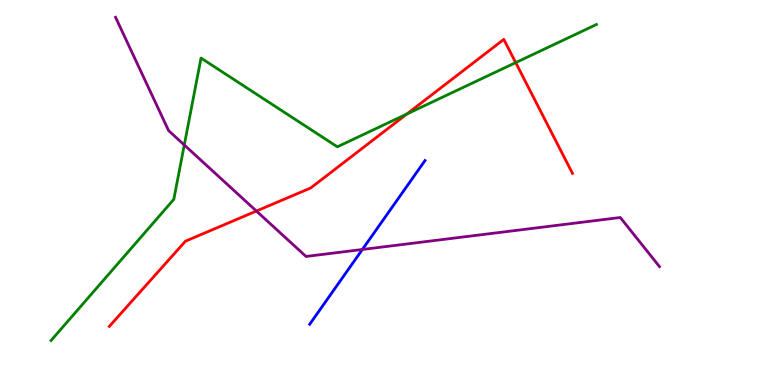[{'lines': ['blue', 'red'], 'intersections': []}, {'lines': ['green', 'red'], 'intersections': [{'x': 5.25, 'y': 7.04}, {'x': 6.65, 'y': 8.37}]}, {'lines': ['purple', 'red'], 'intersections': [{'x': 3.31, 'y': 4.52}]}, {'lines': ['blue', 'green'], 'intersections': []}, {'lines': ['blue', 'purple'], 'intersections': [{'x': 4.68, 'y': 3.52}]}, {'lines': ['green', 'purple'], 'intersections': [{'x': 2.38, 'y': 6.23}]}]